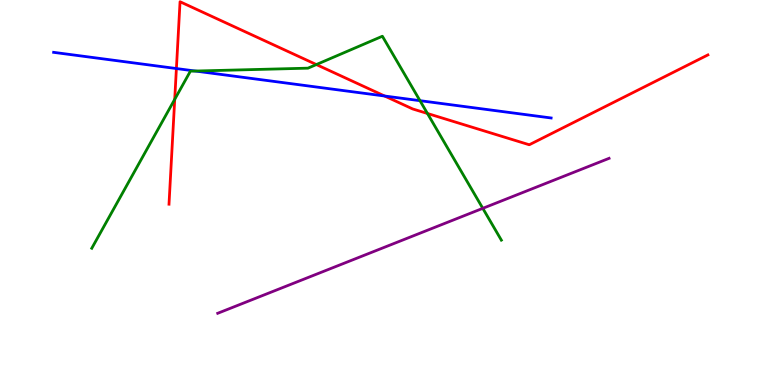[{'lines': ['blue', 'red'], 'intersections': [{'x': 2.28, 'y': 8.22}, {'x': 4.96, 'y': 7.51}]}, {'lines': ['green', 'red'], 'intersections': [{'x': 2.25, 'y': 7.42}, {'x': 4.08, 'y': 8.32}, {'x': 5.52, 'y': 7.05}]}, {'lines': ['purple', 'red'], 'intersections': []}, {'lines': ['blue', 'green'], 'intersections': [{'x': 2.52, 'y': 8.15}, {'x': 5.42, 'y': 7.39}]}, {'lines': ['blue', 'purple'], 'intersections': []}, {'lines': ['green', 'purple'], 'intersections': [{'x': 6.23, 'y': 4.59}]}]